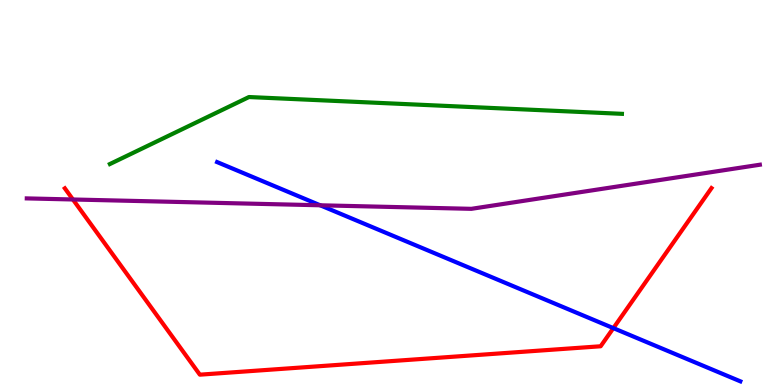[{'lines': ['blue', 'red'], 'intersections': [{'x': 7.91, 'y': 1.48}]}, {'lines': ['green', 'red'], 'intersections': []}, {'lines': ['purple', 'red'], 'intersections': [{'x': 0.941, 'y': 4.82}]}, {'lines': ['blue', 'green'], 'intersections': []}, {'lines': ['blue', 'purple'], 'intersections': [{'x': 4.13, 'y': 4.67}]}, {'lines': ['green', 'purple'], 'intersections': []}]